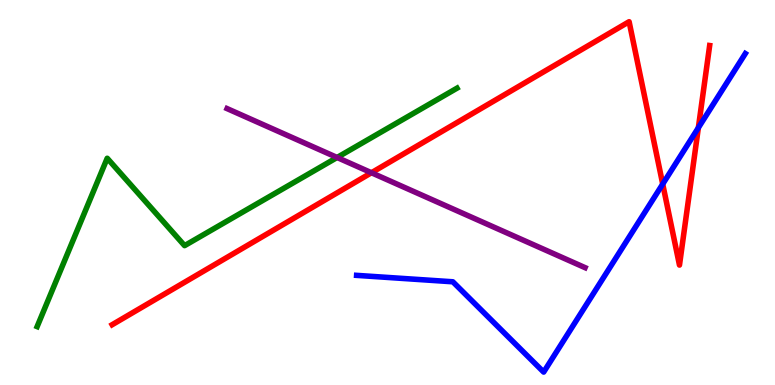[{'lines': ['blue', 'red'], 'intersections': [{'x': 8.55, 'y': 5.22}, {'x': 9.01, 'y': 6.68}]}, {'lines': ['green', 'red'], 'intersections': []}, {'lines': ['purple', 'red'], 'intersections': [{'x': 4.79, 'y': 5.51}]}, {'lines': ['blue', 'green'], 'intersections': []}, {'lines': ['blue', 'purple'], 'intersections': []}, {'lines': ['green', 'purple'], 'intersections': [{'x': 4.35, 'y': 5.91}]}]